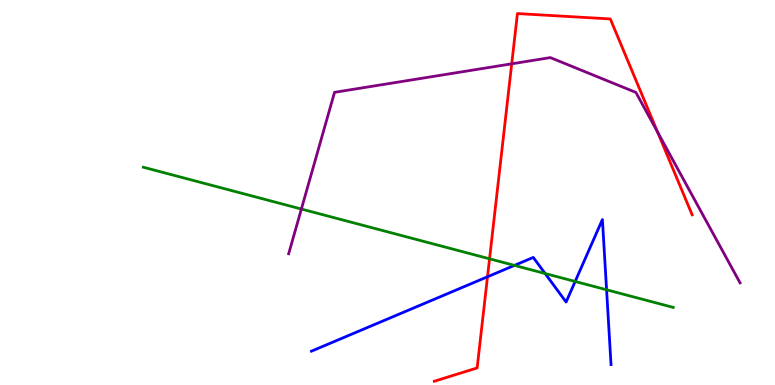[{'lines': ['blue', 'red'], 'intersections': [{'x': 6.29, 'y': 2.81}]}, {'lines': ['green', 'red'], 'intersections': [{'x': 6.32, 'y': 3.28}]}, {'lines': ['purple', 'red'], 'intersections': [{'x': 6.6, 'y': 8.34}, {'x': 8.48, 'y': 6.57}]}, {'lines': ['blue', 'green'], 'intersections': [{'x': 6.64, 'y': 3.11}, {'x': 7.03, 'y': 2.9}, {'x': 7.42, 'y': 2.69}, {'x': 7.83, 'y': 2.47}]}, {'lines': ['blue', 'purple'], 'intersections': []}, {'lines': ['green', 'purple'], 'intersections': [{'x': 3.89, 'y': 4.57}]}]